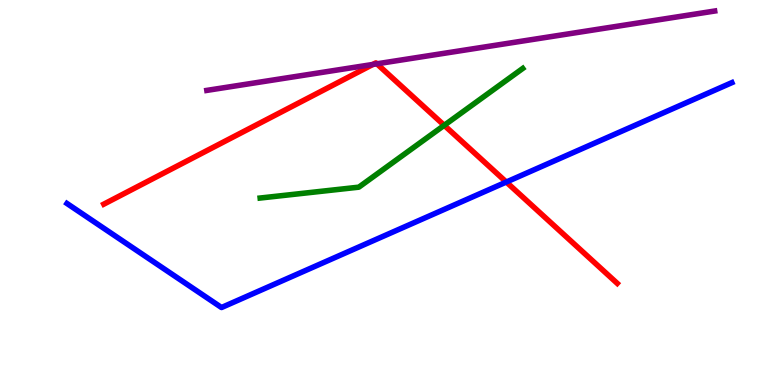[{'lines': ['blue', 'red'], 'intersections': [{'x': 6.53, 'y': 5.27}]}, {'lines': ['green', 'red'], 'intersections': [{'x': 5.73, 'y': 6.75}]}, {'lines': ['purple', 'red'], 'intersections': [{'x': 4.81, 'y': 8.33}, {'x': 4.86, 'y': 8.34}]}, {'lines': ['blue', 'green'], 'intersections': []}, {'lines': ['blue', 'purple'], 'intersections': []}, {'lines': ['green', 'purple'], 'intersections': []}]